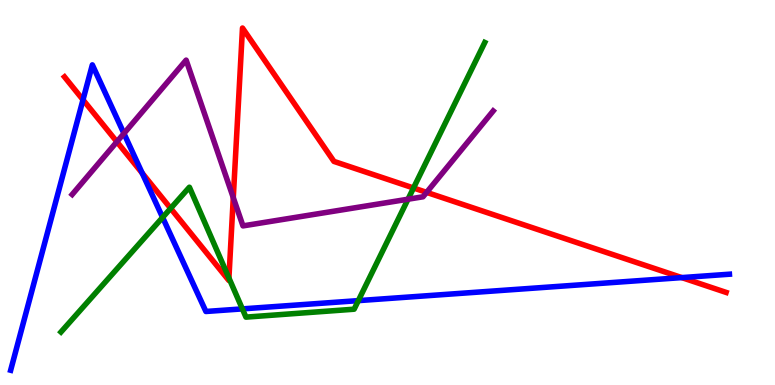[{'lines': ['blue', 'red'], 'intersections': [{'x': 1.07, 'y': 7.41}, {'x': 1.83, 'y': 5.5}, {'x': 8.8, 'y': 2.79}]}, {'lines': ['green', 'red'], 'intersections': [{'x': 2.2, 'y': 4.59}, {'x': 2.95, 'y': 2.78}, {'x': 5.34, 'y': 5.12}]}, {'lines': ['purple', 'red'], 'intersections': [{'x': 1.51, 'y': 6.32}, {'x': 3.01, 'y': 4.87}, {'x': 5.5, 'y': 5.0}]}, {'lines': ['blue', 'green'], 'intersections': [{'x': 2.1, 'y': 4.35}, {'x': 3.13, 'y': 1.98}, {'x': 4.62, 'y': 2.19}]}, {'lines': ['blue', 'purple'], 'intersections': [{'x': 1.6, 'y': 6.53}]}, {'lines': ['green', 'purple'], 'intersections': [{'x': 5.26, 'y': 4.83}]}]